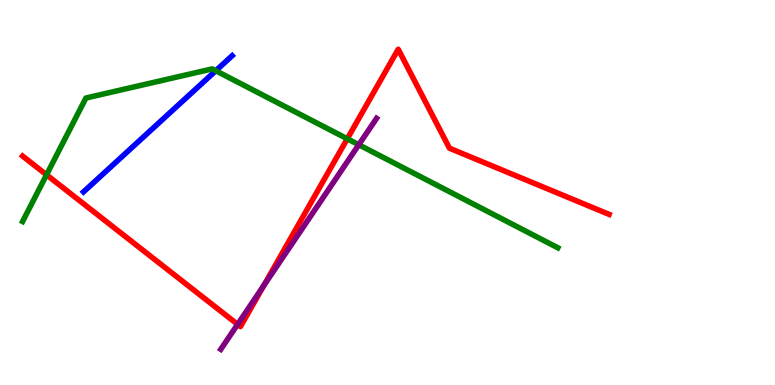[{'lines': ['blue', 'red'], 'intersections': []}, {'lines': ['green', 'red'], 'intersections': [{'x': 0.6, 'y': 5.46}, {'x': 4.48, 'y': 6.39}]}, {'lines': ['purple', 'red'], 'intersections': [{'x': 3.07, 'y': 1.57}, {'x': 3.4, 'y': 2.58}]}, {'lines': ['blue', 'green'], 'intersections': [{'x': 2.78, 'y': 8.16}]}, {'lines': ['blue', 'purple'], 'intersections': []}, {'lines': ['green', 'purple'], 'intersections': [{'x': 4.63, 'y': 6.24}]}]